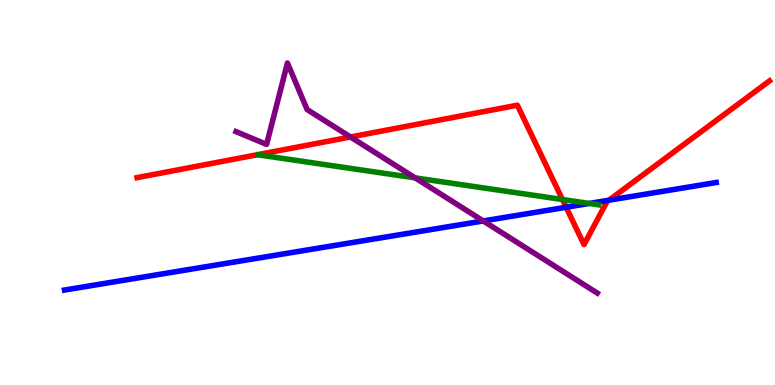[{'lines': ['blue', 'red'], 'intersections': [{'x': 7.31, 'y': 4.62}, {'x': 7.86, 'y': 4.8}]}, {'lines': ['green', 'red'], 'intersections': [{'x': 7.26, 'y': 4.82}]}, {'lines': ['purple', 'red'], 'intersections': [{'x': 4.52, 'y': 6.44}]}, {'lines': ['blue', 'green'], 'intersections': [{'x': 7.6, 'y': 4.72}]}, {'lines': ['blue', 'purple'], 'intersections': [{'x': 6.24, 'y': 4.26}]}, {'lines': ['green', 'purple'], 'intersections': [{'x': 5.36, 'y': 5.38}]}]